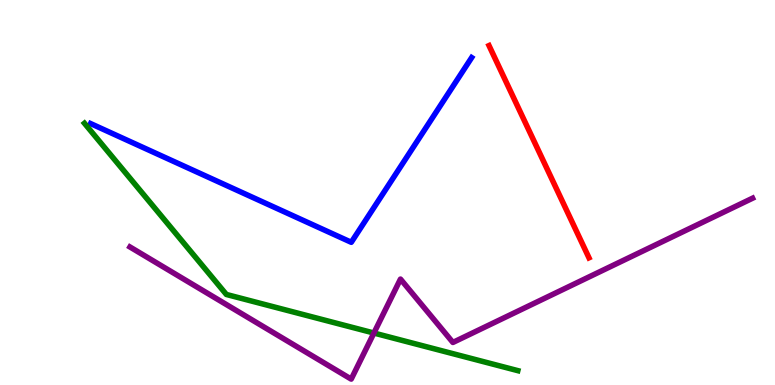[{'lines': ['blue', 'red'], 'intersections': []}, {'lines': ['green', 'red'], 'intersections': []}, {'lines': ['purple', 'red'], 'intersections': []}, {'lines': ['blue', 'green'], 'intersections': []}, {'lines': ['blue', 'purple'], 'intersections': []}, {'lines': ['green', 'purple'], 'intersections': [{'x': 4.82, 'y': 1.35}]}]